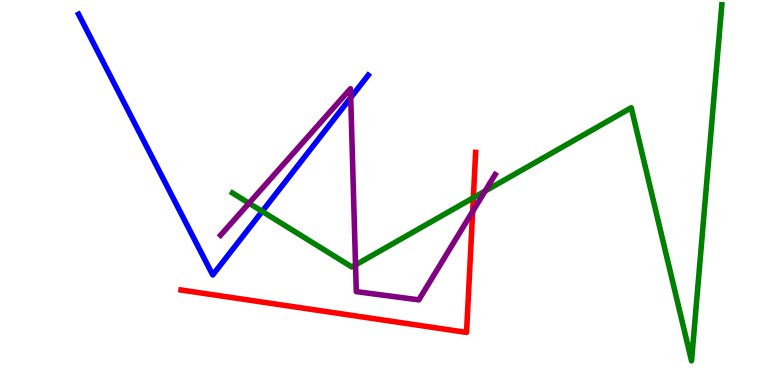[{'lines': ['blue', 'red'], 'intersections': []}, {'lines': ['green', 'red'], 'intersections': [{'x': 6.11, 'y': 4.86}]}, {'lines': ['purple', 'red'], 'intersections': [{'x': 6.1, 'y': 4.51}]}, {'lines': ['blue', 'green'], 'intersections': [{'x': 3.38, 'y': 4.51}]}, {'lines': ['blue', 'purple'], 'intersections': [{'x': 4.53, 'y': 7.46}]}, {'lines': ['green', 'purple'], 'intersections': [{'x': 3.21, 'y': 4.72}, {'x': 4.59, 'y': 3.12}, {'x': 6.26, 'y': 5.04}]}]